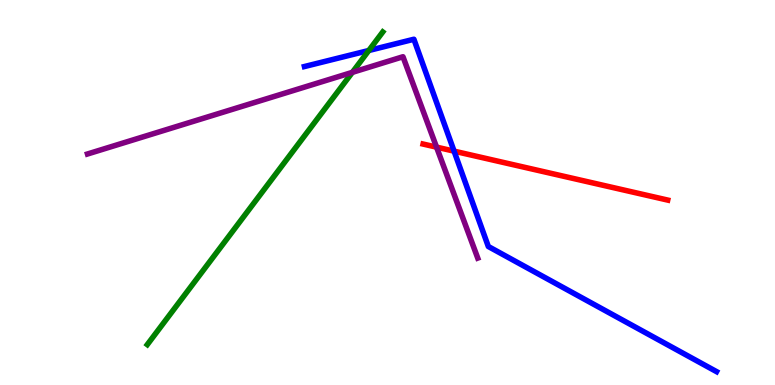[{'lines': ['blue', 'red'], 'intersections': [{'x': 5.86, 'y': 6.07}]}, {'lines': ['green', 'red'], 'intersections': []}, {'lines': ['purple', 'red'], 'intersections': [{'x': 5.63, 'y': 6.18}]}, {'lines': ['blue', 'green'], 'intersections': [{'x': 4.76, 'y': 8.69}]}, {'lines': ['blue', 'purple'], 'intersections': []}, {'lines': ['green', 'purple'], 'intersections': [{'x': 4.55, 'y': 8.12}]}]